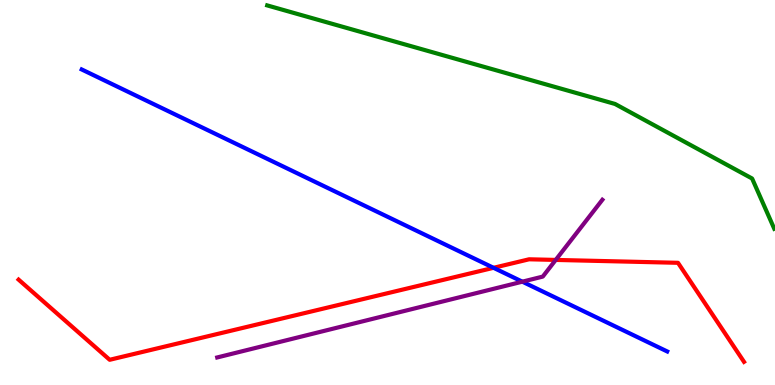[{'lines': ['blue', 'red'], 'intersections': [{'x': 6.37, 'y': 3.04}]}, {'lines': ['green', 'red'], 'intersections': []}, {'lines': ['purple', 'red'], 'intersections': [{'x': 7.17, 'y': 3.25}]}, {'lines': ['blue', 'green'], 'intersections': []}, {'lines': ['blue', 'purple'], 'intersections': [{'x': 6.74, 'y': 2.68}]}, {'lines': ['green', 'purple'], 'intersections': []}]